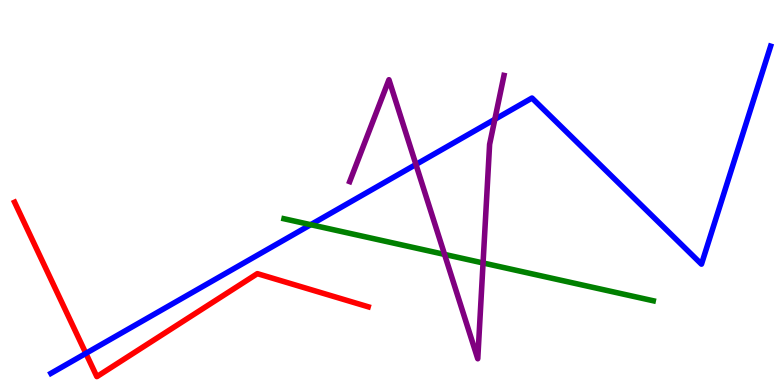[{'lines': ['blue', 'red'], 'intersections': [{'x': 1.11, 'y': 0.822}]}, {'lines': ['green', 'red'], 'intersections': []}, {'lines': ['purple', 'red'], 'intersections': []}, {'lines': ['blue', 'green'], 'intersections': [{'x': 4.01, 'y': 4.16}]}, {'lines': ['blue', 'purple'], 'intersections': [{'x': 5.37, 'y': 5.73}, {'x': 6.39, 'y': 6.9}]}, {'lines': ['green', 'purple'], 'intersections': [{'x': 5.74, 'y': 3.39}, {'x': 6.23, 'y': 3.17}]}]